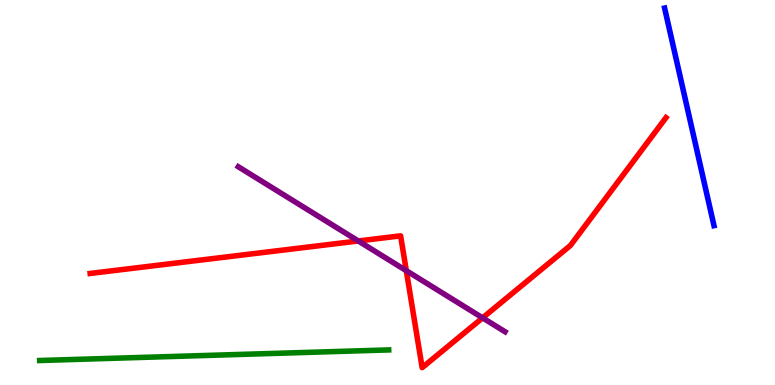[{'lines': ['blue', 'red'], 'intersections': []}, {'lines': ['green', 'red'], 'intersections': []}, {'lines': ['purple', 'red'], 'intersections': [{'x': 4.62, 'y': 3.74}, {'x': 5.24, 'y': 2.97}, {'x': 6.23, 'y': 1.74}]}, {'lines': ['blue', 'green'], 'intersections': []}, {'lines': ['blue', 'purple'], 'intersections': []}, {'lines': ['green', 'purple'], 'intersections': []}]